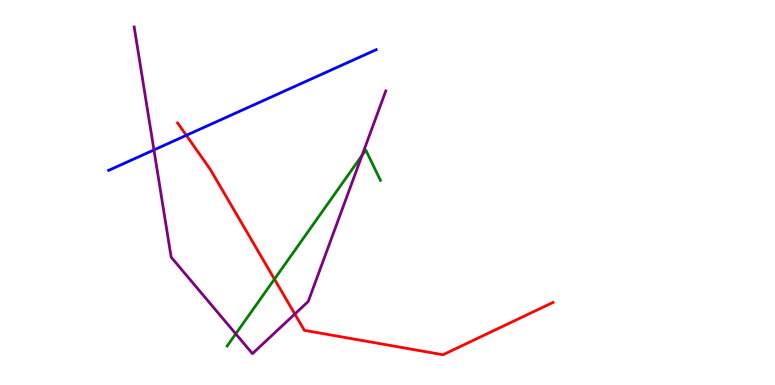[{'lines': ['blue', 'red'], 'intersections': [{'x': 2.4, 'y': 6.48}]}, {'lines': ['green', 'red'], 'intersections': [{'x': 3.54, 'y': 2.75}]}, {'lines': ['purple', 'red'], 'intersections': [{'x': 3.8, 'y': 1.84}]}, {'lines': ['blue', 'green'], 'intersections': []}, {'lines': ['blue', 'purple'], 'intersections': [{'x': 1.99, 'y': 6.11}]}, {'lines': ['green', 'purple'], 'intersections': [{'x': 3.04, 'y': 1.33}, {'x': 4.67, 'y': 5.96}]}]